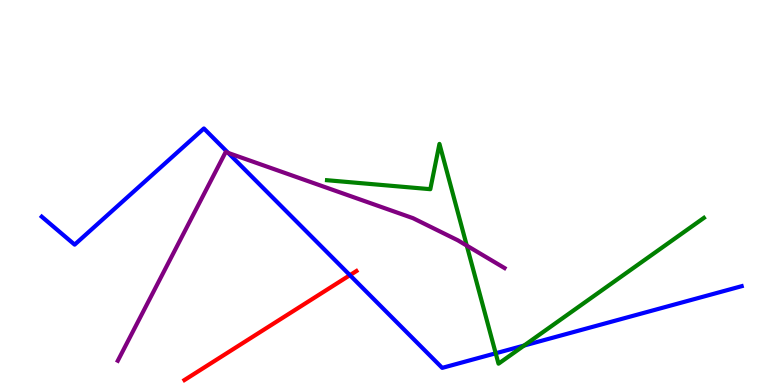[{'lines': ['blue', 'red'], 'intersections': [{'x': 4.52, 'y': 2.85}]}, {'lines': ['green', 'red'], 'intersections': []}, {'lines': ['purple', 'red'], 'intersections': []}, {'lines': ['blue', 'green'], 'intersections': [{'x': 6.4, 'y': 0.824}, {'x': 6.76, 'y': 1.02}]}, {'lines': ['blue', 'purple'], 'intersections': [{'x': 2.95, 'y': 6.03}]}, {'lines': ['green', 'purple'], 'intersections': [{'x': 6.02, 'y': 3.62}]}]